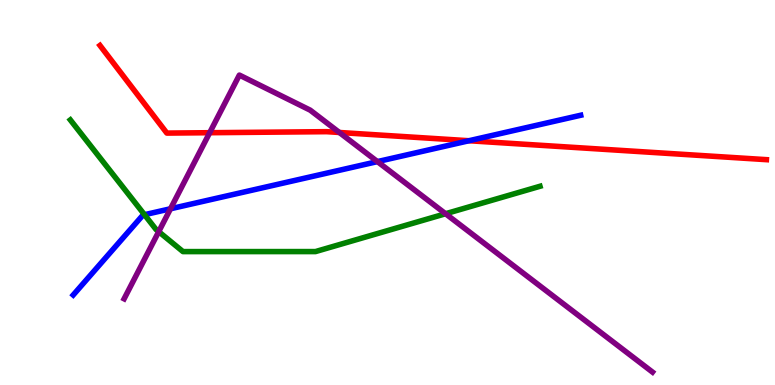[{'lines': ['blue', 'red'], 'intersections': [{'x': 6.05, 'y': 6.34}]}, {'lines': ['green', 'red'], 'intersections': []}, {'lines': ['purple', 'red'], 'intersections': [{'x': 2.71, 'y': 6.55}, {'x': 4.38, 'y': 6.56}]}, {'lines': ['blue', 'green'], 'intersections': [{'x': 1.86, 'y': 4.42}]}, {'lines': ['blue', 'purple'], 'intersections': [{'x': 2.2, 'y': 4.58}, {'x': 4.87, 'y': 5.8}]}, {'lines': ['green', 'purple'], 'intersections': [{'x': 2.05, 'y': 3.98}, {'x': 5.75, 'y': 4.45}]}]